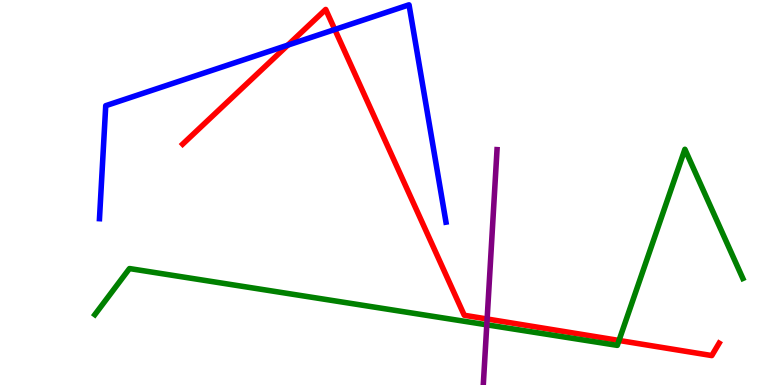[{'lines': ['blue', 'red'], 'intersections': [{'x': 3.71, 'y': 8.83}, {'x': 4.32, 'y': 9.23}]}, {'lines': ['green', 'red'], 'intersections': [{'x': 7.99, 'y': 1.16}]}, {'lines': ['purple', 'red'], 'intersections': [{'x': 6.29, 'y': 1.71}]}, {'lines': ['blue', 'green'], 'intersections': []}, {'lines': ['blue', 'purple'], 'intersections': []}, {'lines': ['green', 'purple'], 'intersections': [{'x': 6.28, 'y': 1.56}]}]